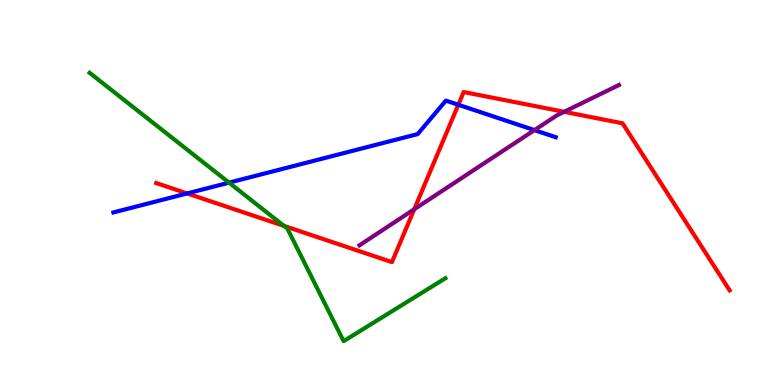[{'lines': ['blue', 'red'], 'intersections': [{'x': 2.42, 'y': 4.98}, {'x': 5.91, 'y': 7.28}]}, {'lines': ['green', 'red'], 'intersections': [{'x': 3.66, 'y': 4.13}]}, {'lines': ['purple', 'red'], 'intersections': [{'x': 5.34, 'y': 4.56}, {'x': 7.28, 'y': 7.1}]}, {'lines': ['blue', 'green'], 'intersections': [{'x': 2.96, 'y': 5.26}]}, {'lines': ['blue', 'purple'], 'intersections': [{'x': 6.9, 'y': 6.62}]}, {'lines': ['green', 'purple'], 'intersections': []}]